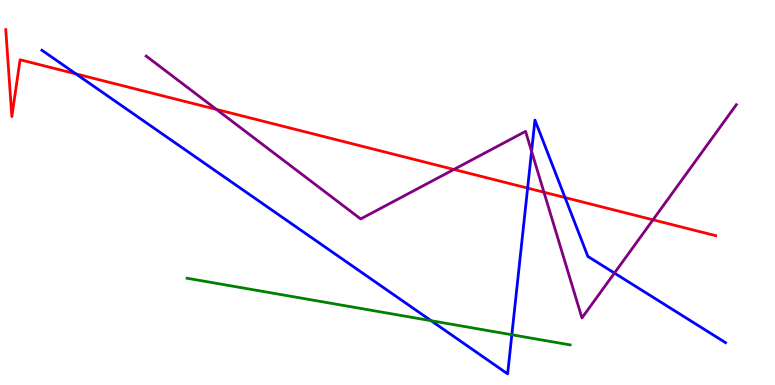[{'lines': ['blue', 'red'], 'intersections': [{'x': 0.98, 'y': 8.08}, {'x': 6.81, 'y': 5.11}, {'x': 7.29, 'y': 4.87}]}, {'lines': ['green', 'red'], 'intersections': []}, {'lines': ['purple', 'red'], 'intersections': [{'x': 2.79, 'y': 7.16}, {'x': 5.86, 'y': 5.6}, {'x': 7.02, 'y': 5.01}, {'x': 8.43, 'y': 4.29}]}, {'lines': ['blue', 'green'], 'intersections': [{'x': 5.56, 'y': 1.67}, {'x': 6.6, 'y': 1.3}]}, {'lines': ['blue', 'purple'], 'intersections': [{'x': 6.86, 'y': 6.07}, {'x': 7.93, 'y': 2.91}]}, {'lines': ['green', 'purple'], 'intersections': []}]